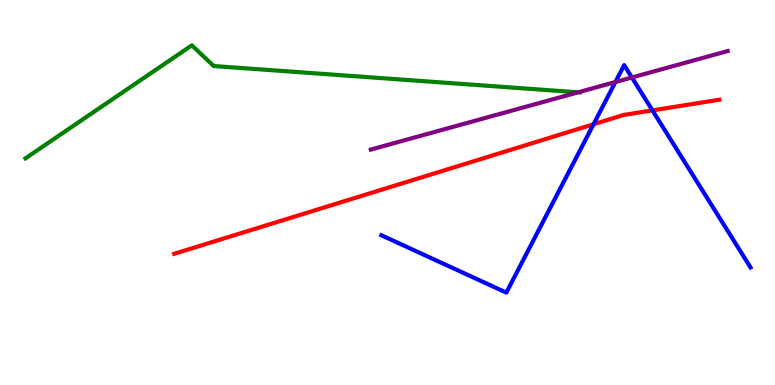[{'lines': ['blue', 'red'], 'intersections': [{'x': 7.66, 'y': 6.77}, {'x': 8.42, 'y': 7.13}]}, {'lines': ['green', 'red'], 'intersections': []}, {'lines': ['purple', 'red'], 'intersections': []}, {'lines': ['blue', 'green'], 'intersections': []}, {'lines': ['blue', 'purple'], 'intersections': [{'x': 7.94, 'y': 7.87}, {'x': 8.15, 'y': 7.99}]}, {'lines': ['green', 'purple'], 'intersections': [{'x': 7.46, 'y': 7.6}]}]